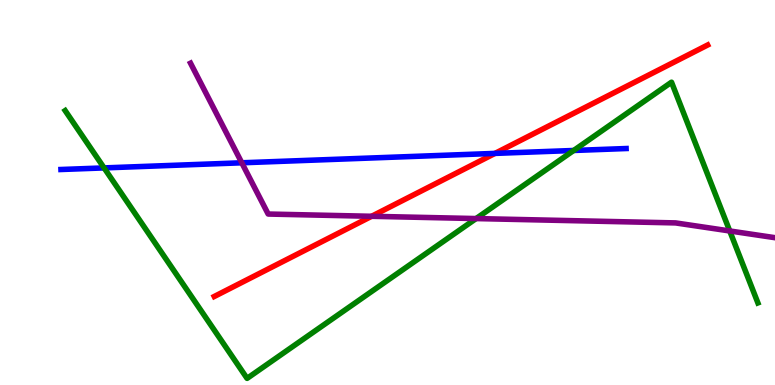[{'lines': ['blue', 'red'], 'intersections': [{'x': 6.39, 'y': 6.02}]}, {'lines': ['green', 'red'], 'intersections': []}, {'lines': ['purple', 'red'], 'intersections': [{'x': 4.79, 'y': 4.38}]}, {'lines': ['blue', 'green'], 'intersections': [{'x': 1.34, 'y': 5.64}, {'x': 7.4, 'y': 6.09}]}, {'lines': ['blue', 'purple'], 'intersections': [{'x': 3.12, 'y': 5.77}]}, {'lines': ['green', 'purple'], 'intersections': [{'x': 6.14, 'y': 4.32}, {'x': 9.42, 'y': 4.0}]}]